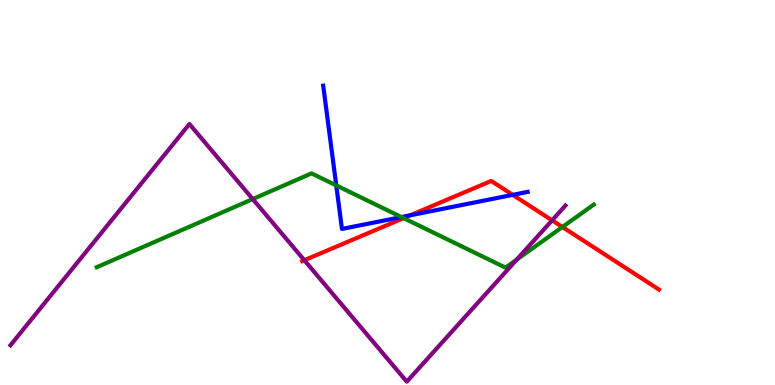[{'lines': ['blue', 'red'], 'intersections': [{'x': 5.29, 'y': 4.41}, {'x': 6.62, 'y': 4.94}]}, {'lines': ['green', 'red'], 'intersections': [{'x': 5.21, 'y': 4.33}, {'x': 7.26, 'y': 4.1}]}, {'lines': ['purple', 'red'], 'intersections': [{'x': 3.93, 'y': 3.24}, {'x': 7.12, 'y': 4.28}]}, {'lines': ['blue', 'green'], 'intersections': [{'x': 4.34, 'y': 5.18}, {'x': 5.18, 'y': 4.36}]}, {'lines': ['blue', 'purple'], 'intersections': []}, {'lines': ['green', 'purple'], 'intersections': [{'x': 3.26, 'y': 4.83}, {'x': 6.67, 'y': 3.26}]}]